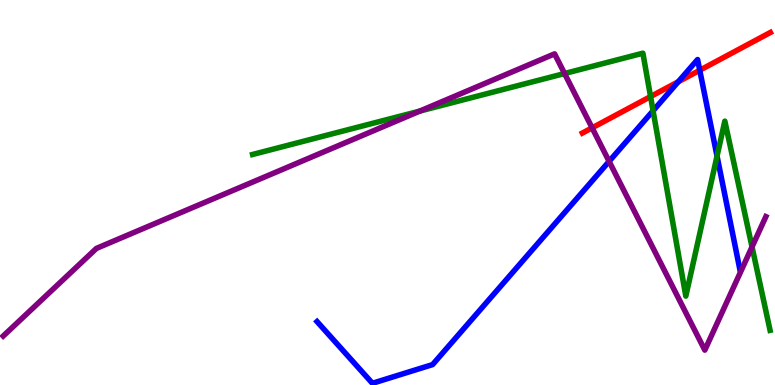[{'lines': ['blue', 'red'], 'intersections': [{'x': 8.75, 'y': 7.88}, {'x': 9.03, 'y': 8.18}]}, {'lines': ['green', 'red'], 'intersections': [{'x': 8.39, 'y': 7.49}]}, {'lines': ['purple', 'red'], 'intersections': [{'x': 7.64, 'y': 6.68}]}, {'lines': ['blue', 'green'], 'intersections': [{'x': 8.43, 'y': 7.12}, {'x': 9.25, 'y': 5.95}]}, {'lines': ['blue', 'purple'], 'intersections': [{'x': 7.86, 'y': 5.81}]}, {'lines': ['green', 'purple'], 'intersections': [{'x': 5.42, 'y': 7.11}, {'x': 7.28, 'y': 8.09}, {'x': 9.7, 'y': 3.59}]}]